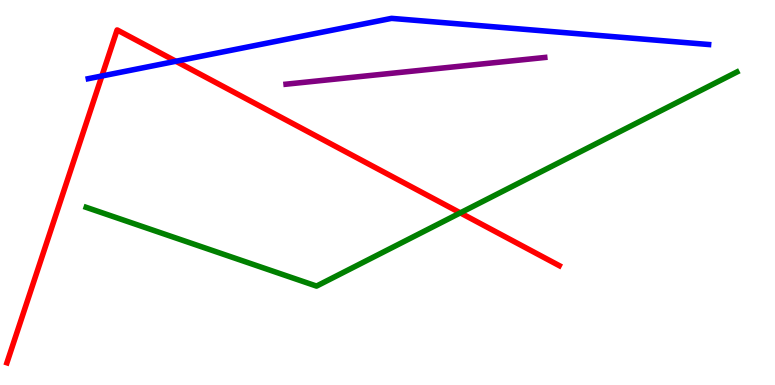[{'lines': ['blue', 'red'], 'intersections': [{'x': 1.31, 'y': 8.03}, {'x': 2.27, 'y': 8.41}]}, {'lines': ['green', 'red'], 'intersections': [{'x': 5.94, 'y': 4.47}]}, {'lines': ['purple', 'red'], 'intersections': []}, {'lines': ['blue', 'green'], 'intersections': []}, {'lines': ['blue', 'purple'], 'intersections': []}, {'lines': ['green', 'purple'], 'intersections': []}]